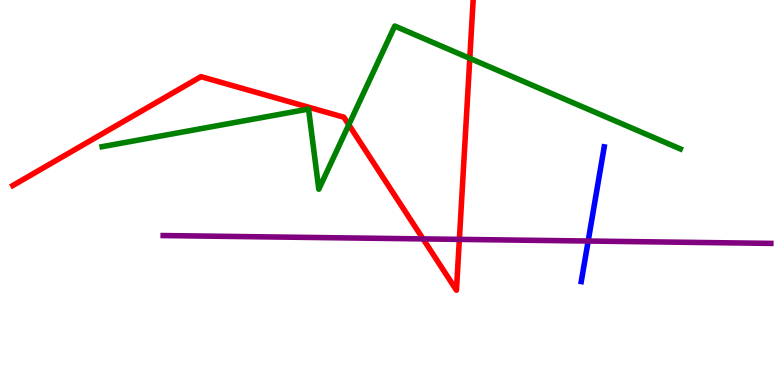[{'lines': ['blue', 'red'], 'intersections': []}, {'lines': ['green', 'red'], 'intersections': [{'x': 4.5, 'y': 6.76}, {'x': 6.06, 'y': 8.48}]}, {'lines': ['purple', 'red'], 'intersections': [{'x': 5.46, 'y': 3.79}, {'x': 5.93, 'y': 3.78}]}, {'lines': ['blue', 'green'], 'intersections': []}, {'lines': ['blue', 'purple'], 'intersections': [{'x': 7.59, 'y': 3.74}]}, {'lines': ['green', 'purple'], 'intersections': []}]